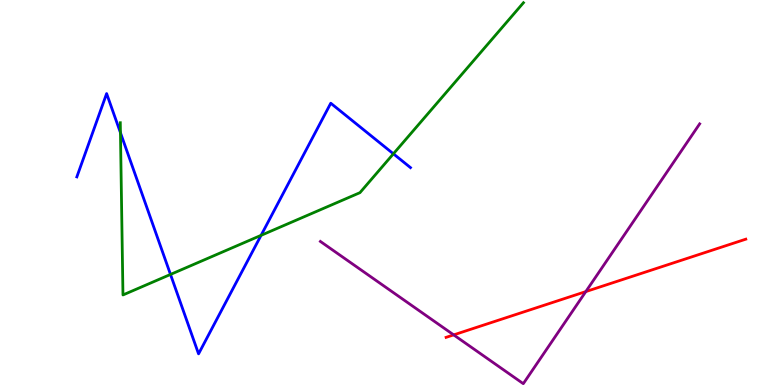[{'lines': ['blue', 'red'], 'intersections': []}, {'lines': ['green', 'red'], 'intersections': []}, {'lines': ['purple', 'red'], 'intersections': [{'x': 5.85, 'y': 1.3}, {'x': 7.56, 'y': 2.43}]}, {'lines': ['blue', 'green'], 'intersections': [{'x': 1.55, 'y': 6.55}, {'x': 2.2, 'y': 2.87}, {'x': 3.37, 'y': 3.89}, {'x': 5.08, 'y': 6.0}]}, {'lines': ['blue', 'purple'], 'intersections': []}, {'lines': ['green', 'purple'], 'intersections': []}]